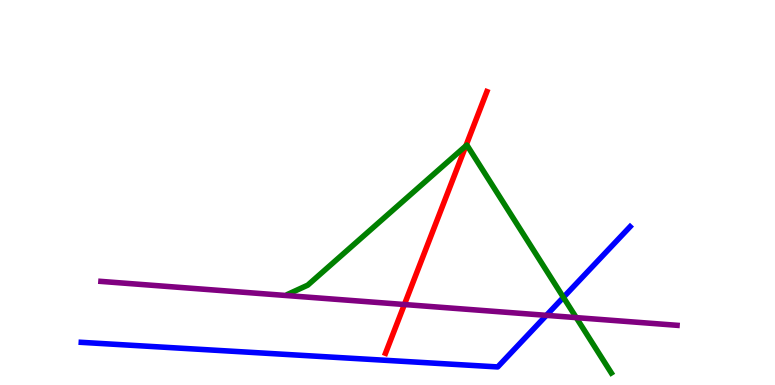[{'lines': ['blue', 'red'], 'intersections': []}, {'lines': ['green', 'red'], 'intersections': [{'x': 6.01, 'y': 6.21}]}, {'lines': ['purple', 'red'], 'intersections': [{'x': 5.22, 'y': 2.09}]}, {'lines': ['blue', 'green'], 'intersections': [{'x': 7.27, 'y': 2.28}]}, {'lines': ['blue', 'purple'], 'intersections': [{'x': 7.05, 'y': 1.81}]}, {'lines': ['green', 'purple'], 'intersections': [{'x': 7.44, 'y': 1.75}]}]